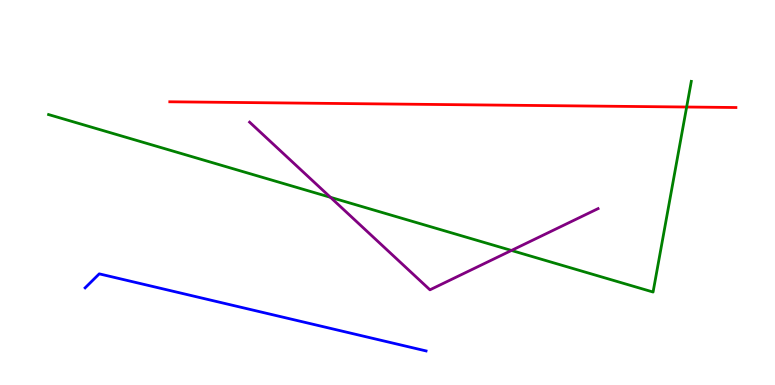[{'lines': ['blue', 'red'], 'intersections': []}, {'lines': ['green', 'red'], 'intersections': [{'x': 8.86, 'y': 7.22}]}, {'lines': ['purple', 'red'], 'intersections': []}, {'lines': ['blue', 'green'], 'intersections': []}, {'lines': ['blue', 'purple'], 'intersections': []}, {'lines': ['green', 'purple'], 'intersections': [{'x': 4.26, 'y': 4.88}, {'x': 6.6, 'y': 3.49}]}]